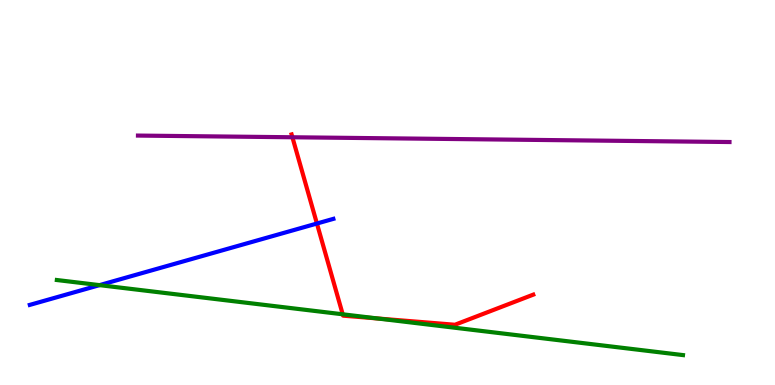[{'lines': ['blue', 'red'], 'intersections': [{'x': 4.09, 'y': 4.19}]}, {'lines': ['green', 'red'], 'intersections': [{'x': 4.42, 'y': 1.84}, {'x': 4.87, 'y': 1.73}]}, {'lines': ['purple', 'red'], 'intersections': [{'x': 3.77, 'y': 6.43}]}, {'lines': ['blue', 'green'], 'intersections': [{'x': 1.28, 'y': 2.59}]}, {'lines': ['blue', 'purple'], 'intersections': []}, {'lines': ['green', 'purple'], 'intersections': []}]